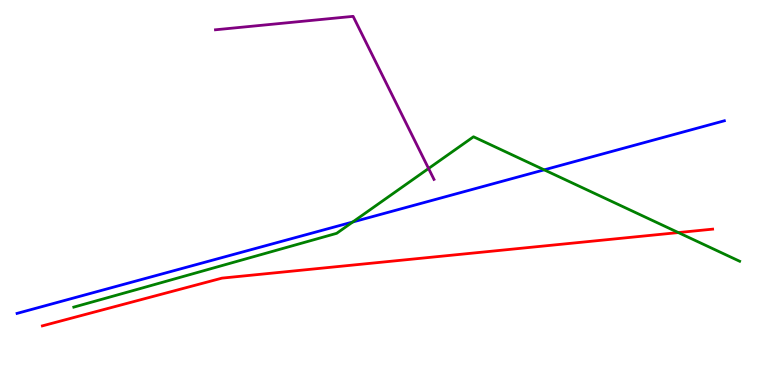[{'lines': ['blue', 'red'], 'intersections': []}, {'lines': ['green', 'red'], 'intersections': [{'x': 8.75, 'y': 3.96}]}, {'lines': ['purple', 'red'], 'intersections': []}, {'lines': ['blue', 'green'], 'intersections': [{'x': 4.55, 'y': 4.23}, {'x': 7.02, 'y': 5.59}]}, {'lines': ['blue', 'purple'], 'intersections': []}, {'lines': ['green', 'purple'], 'intersections': [{'x': 5.53, 'y': 5.62}]}]